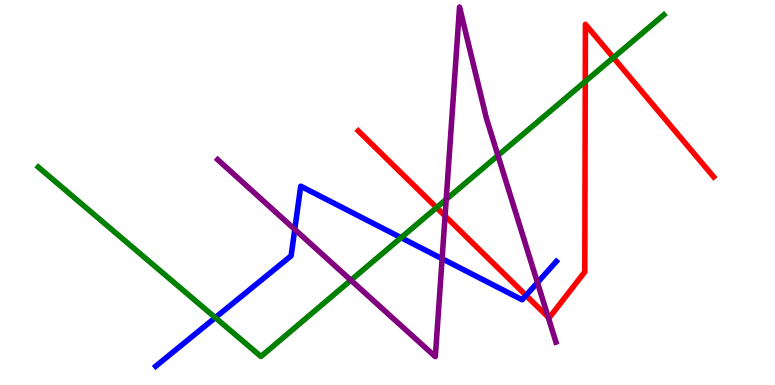[{'lines': ['blue', 'red'], 'intersections': [{'x': 6.79, 'y': 2.33}]}, {'lines': ['green', 'red'], 'intersections': [{'x': 5.63, 'y': 4.61}, {'x': 7.55, 'y': 7.88}, {'x': 7.91, 'y': 8.5}]}, {'lines': ['purple', 'red'], 'intersections': [{'x': 5.74, 'y': 4.39}, {'x': 7.07, 'y': 1.76}]}, {'lines': ['blue', 'green'], 'intersections': [{'x': 2.78, 'y': 1.75}, {'x': 5.17, 'y': 3.83}]}, {'lines': ['blue', 'purple'], 'intersections': [{'x': 3.8, 'y': 4.04}, {'x': 5.7, 'y': 3.28}, {'x': 6.93, 'y': 2.66}]}, {'lines': ['green', 'purple'], 'intersections': [{'x': 4.53, 'y': 2.72}, {'x': 5.76, 'y': 4.82}, {'x': 6.43, 'y': 5.96}]}]